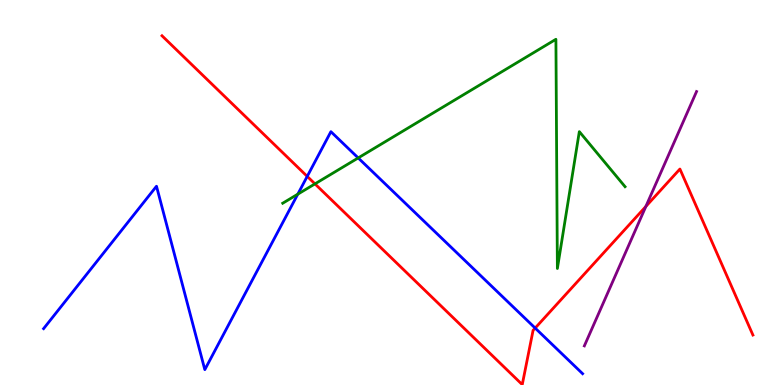[{'lines': ['blue', 'red'], 'intersections': [{'x': 3.96, 'y': 5.42}, {'x': 6.91, 'y': 1.48}]}, {'lines': ['green', 'red'], 'intersections': [{'x': 4.06, 'y': 5.22}]}, {'lines': ['purple', 'red'], 'intersections': [{'x': 8.33, 'y': 4.64}]}, {'lines': ['blue', 'green'], 'intersections': [{'x': 3.84, 'y': 4.96}, {'x': 4.62, 'y': 5.9}]}, {'lines': ['blue', 'purple'], 'intersections': []}, {'lines': ['green', 'purple'], 'intersections': []}]